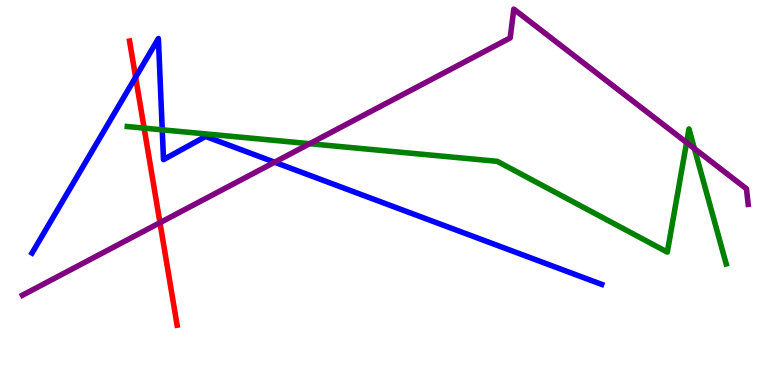[{'lines': ['blue', 'red'], 'intersections': [{'x': 1.75, 'y': 7.99}]}, {'lines': ['green', 'red'], 'intersections': [{'x': 1.86, 'y': 6.67}]}, {'lines': ['purple', 'red'], 'intersections': [{'x': 2.06, 'y': 4.22}]}, {'lines': ['blue', 'green'], 'intersections': [{'x': 2.09, 'y': 6.63}]}, {'lines': ['blue', 'purple'], 'intersections': [{'x': 3.54, 'y': 5.79}]}, {'lines': ['green', 'purple'], 'intersections': [{'x': 4.0, 'y': 6.27}, {'x': 8.86, 'y': 6.3}, {'x': 8.96, 'y': 6.14}]}]